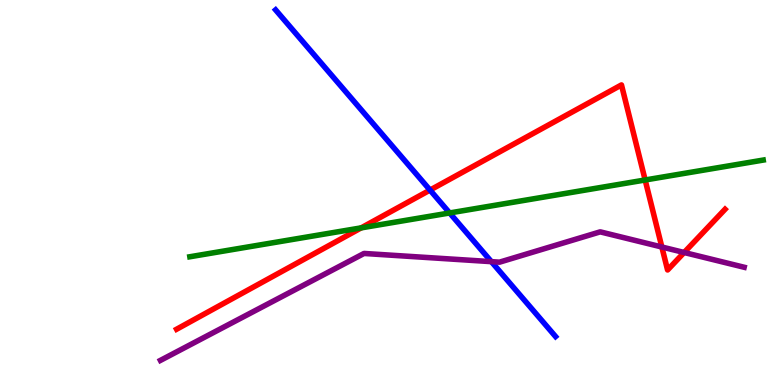[{'lines': ['blue', 'red'], 'intersections': [{'x': 5.55, 'y': 5.06}]}, {'lines': ['green', 'red'], 'intersections': [{'x': 4.66, 'y': 4.08}, {'x': 8.32, 'y': 5.33}]}, {'lines': ['purple', 'red'], 'intersections': [{'x': 8.54, 'y': 3.58}, {'x': 8.83, 'y': 3.44}]}, {'lines': ['blue', 'green'], 'intersections': [{'x': 5.8, 'y': 4.47}]}, {'lines': ['blue', 'purple'], 'intersections': [{'x': 6.34, 'y': 3.2}]}, {'lines': ['green', 'purple'], 'intersections': []}]